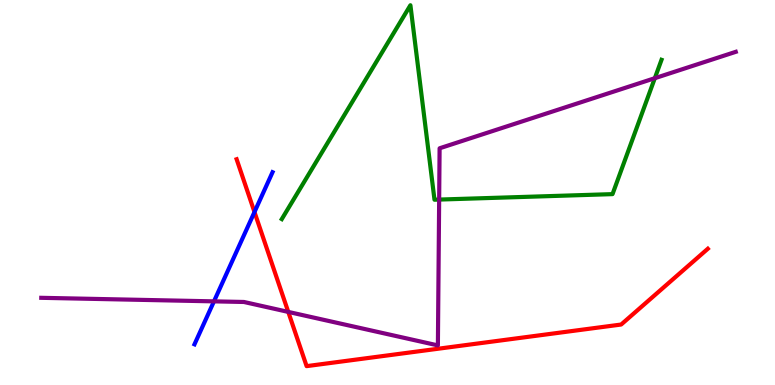[{'lines': ['blue', 'red'], 'intersections': [{'x': 3.28, 'y': 4.49}]}, {'lines': ['green', 'red'], 'intersections': []}, {'lines': ['purple', 'red'], 'intersections': [{'x': 3.72, 'y': 1.9}]}, {'lines': ['blue', 'green'], 'intersections': []}, {'lines': ['blue', 'purple'], 'intersections': [{'x': 2.76, 'y': 2.17}]}, {'lines': ['green', 'purple'], 'intersections': [{'x': 5.67, 'y': 4.82}, {'x': 8.45, 'y': 7.97}]}]